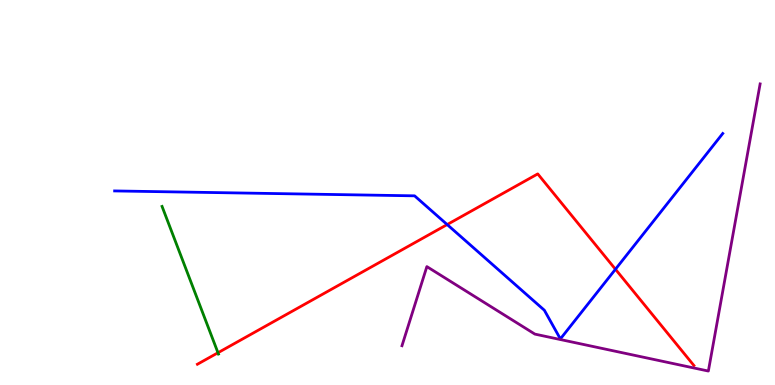[{'lines': ['blue', 'red'], 'intersections': [{'x': 5.77, 'y': 4.17}, {'x': 7.94, 'y': 3.01}]}, {'lines': ['green', 'red'], 'intersections': [{'x': 2.81, 'y': 0.838}]}, {'lines': ['purple', 'red'], 'intersections': []}, {'lines': ['blue', 'green'], 'intersections': []}, {'lines': ['blue', 'purple'], 'intersections': []}, {'lines': ['green', 'purple'], 'intersections': []}]